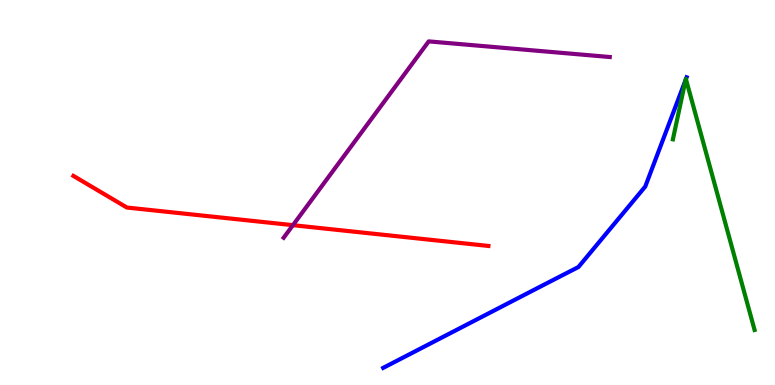[{'lines': ['blue', 'red'], 'intersections': []}, {'lines': ['green', 'red'], 'intersections': []}, {'lines': ['purple', 'red'], 'intersections': [{'x': 3.78, 'y': 4.15}]}, {'lines': ['blue', 'green'], 'intersections': [{'x': 8.85, 'y': 7.92}, {'x': 8.85, 'y': 7.94}]}, {'lines': ['blue', 'purple'], 'intersections': []}, {'lines': ['green', 'purple'], 'intersections': []}]